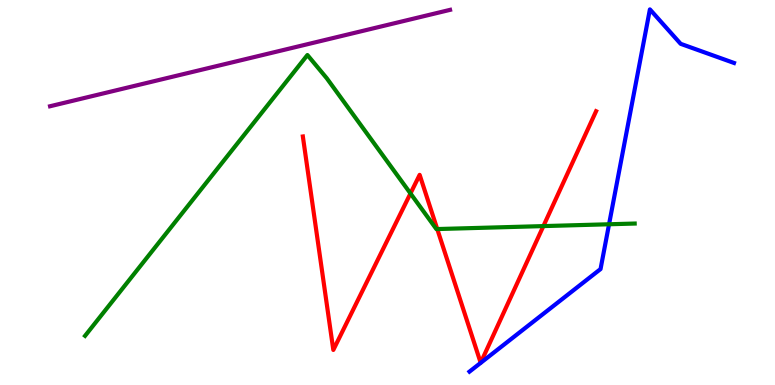[{'lines': ['blue', 'red'], 'intersections': []}, {'lines': ['green', 'red'], 'intersections': [{'x': 5.3, 'y': 4.98}, {'x': 5.64, 'y': 4.05}, {'x': 7.01, 'y': 4.13}]}, {'lines': ['purple', 'red'], 'intersections': []}, {'lines': ['blue', 'green'], 'intersections': [{'x': 7.86, 'y': 4.17}]}, {'lines': ['blue', 'purple'], 'intersections': []}, {'lines': ['green', 'purple'], 'intersections': []}]